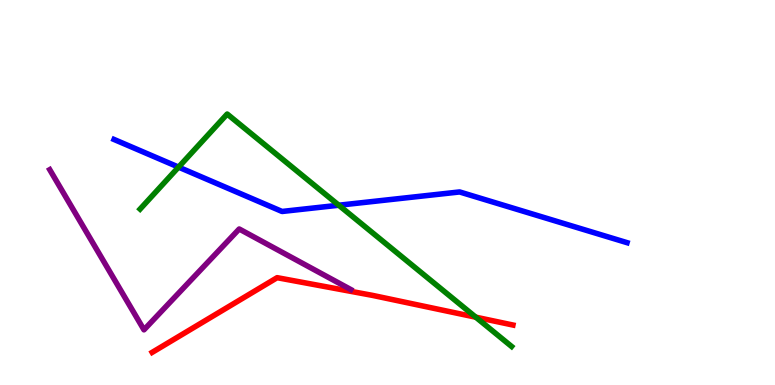[{'lines': ['blue', 'red'], 'intersections': []}, {'lines': ['green', 'red'], 'intersections': [{'x': 6.14, 'y': 1.76}]}, {'lines': ['purple', 'red'], 'intersections': []}, {'lines': ['blue', 'green'], 'intersections': [{'x': 2.3, 'y': 5.66}, {'x': 4.37, 'y': 4.67}]}, {'lines': ['blue', 'purple'], 'intersections': []}, {'lines': ['green', 'purple'], 'intersections': []}]